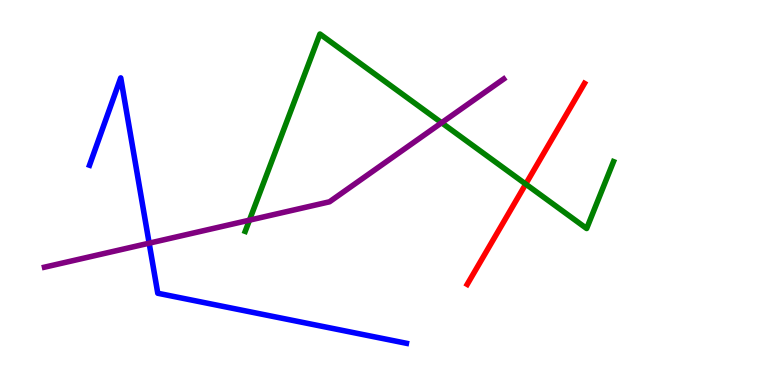[{'lines': ['blue', 'red'], 'intersections': []}, {'lines': ['green', 'red'], 'intersections': [{'x': 6.78, 'y': 5.22}]}, {'lines': ['purple', 'red'], 'intersections': []}, {'lines': ['blue', 'green'], 'intersections': []}, {'lines': ['blue', 'purple'], 'intersections': [{'x': 1.92, 'y': 3.68}]}, {'lines': ['green', 'purple'], 'intersections': [{'x': 3.22, 'y': 4.28}, {'x': 5.7, 'y': 6.81}]}]